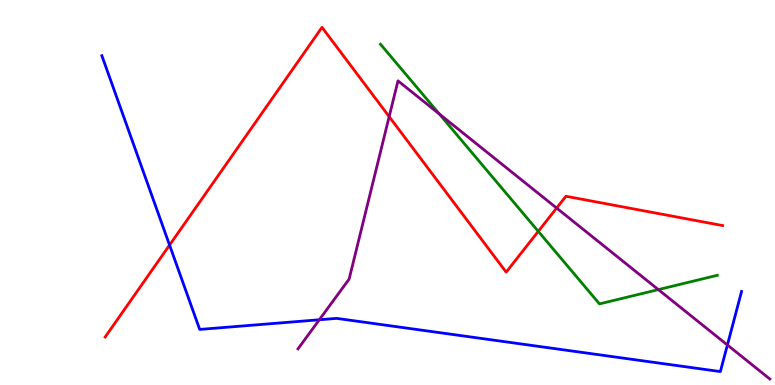[{'lines': ['blue', 'red'], 'intersections': [{'x': 2.19, 'y': 3.63}]}, {'lines': ['green', 'red'], 'intersections': [{'x': 6.95, 'y': 3.99}]}, {'lines': ['purple', 'red'], 'intersections': [{'x': 5.02, 'y': 6.97}, {'x': 7.18, 'y': 4.6}]}, {'lines': ['blue', 'green'], 'intersections': []}, {'lines': ['blue', 'purple'], 'intersections': [{'x': 4.12, 'y': 1.69}, {'x': 9.39, 'y': 1.04}]}, {'lines': ['green', 'purple'], 'intersections': [{'x': 5.67, 'y': 7.04}, {'x': 8.49, 'y': 2.48}]}]